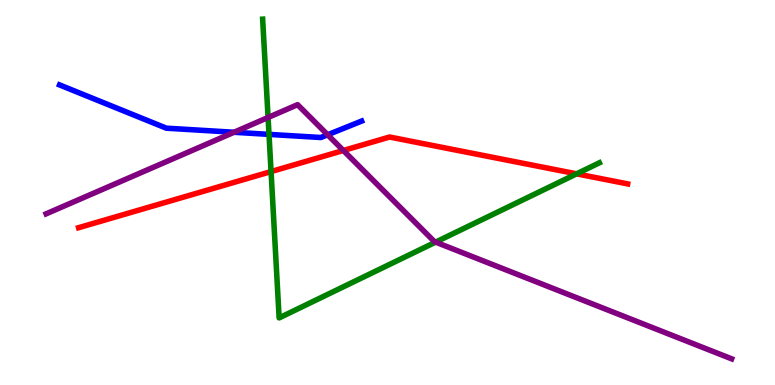[{'lines': ['blue', 'red'], 'intersections': []}, {'lines': ['green', 'red'], 'intersections': [{'x': 3.5, 'y': 5.54}, {'x': 7.44, 'y': 5.48}]}, {'lines': ['purple', 'red'], 'intersections': [{'x': 4.43, 'y': 6.09}]}, {'lines': ['blue', 'green'], 'intersections': [{'x': 3.47, 'y': 6.51}]}, {'lines': ['blue', 'purple'], 'intersections': [{'x': 3.02, 'y': 6.56}, {'x': 4.23, 'y': 6.5}]}, {'lines': ['green', 'purple'], 'intersections': [{'x': 3.46, 'y': 6.95}, {'x': 5.62, 'y': 3.71}]}]